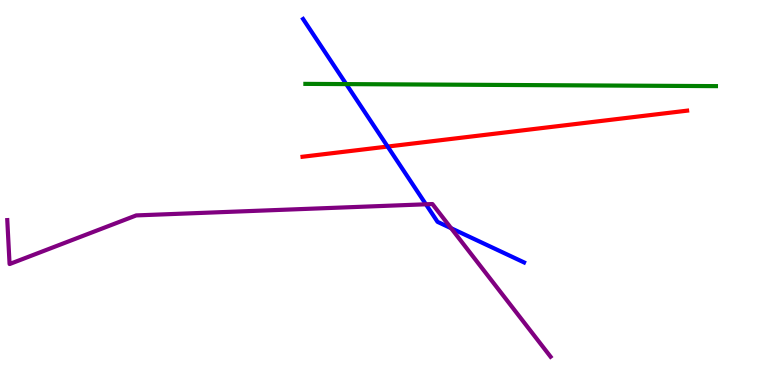[{'lines': ['blue', 'red'], 'intersections': [{'x': 5.0, 'y': 6.19}]}, {'lines': ['green', 'red'], 'intersections': []}, {'lines': ['purple', 'red'], 'intersections': []}, {'lines': ['blue', 'green'], 'intersections': [{'x': 4.47, 'y': 7.82}]}, {'lines': ['blue', 'purple'], 'intersections': [{'x': 5.5, 'y': 4.69}, {'x': 5.82, 'y': 4.07}]}, {'lines': ['green', 'purple'], 'intersections': []}]